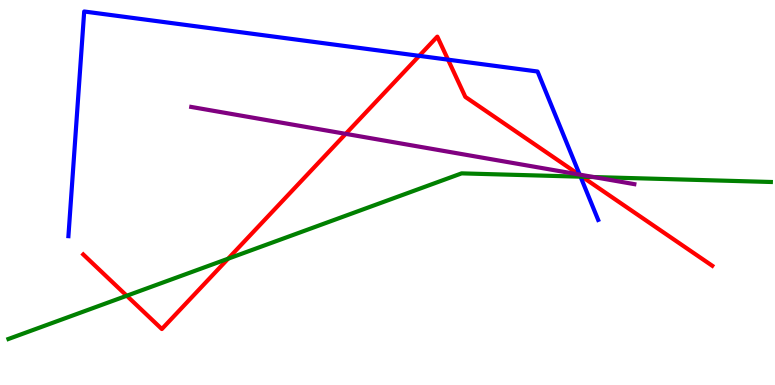[{'lines': ['blue', 'red'], 'intersections': [{'x': 5.41, 'y': 8.55}, {'x': 5.78, 'y': 8.45}, {'x': 7.48, 'y': 5.45}]}, {'lines': ['green', 'red'], 'intersections': [{'x': 1.64, 'y': 2.32}, {'x': 2.94, 'y': 3.28}, {'x': 7.51, 'y': 5.41}]}, {'lines': ['purple', 'red'], 'intersections': [{'x': 4.46, 'y': 6.52}, {'x': 7.47, 'y': 5.47}]}, {'lines': ['blue', 'green'], 'intersections': [{'x': 7.49, 'y': 5.41}]}, {'lines': ['blue', 'purple'], 'intersections': [{'x': 7.48, 'y': 5.46}]}, {'lines': ['green', 'purple'], 'intersections': [{'x': 7.66, 'y': 5.4}]}]